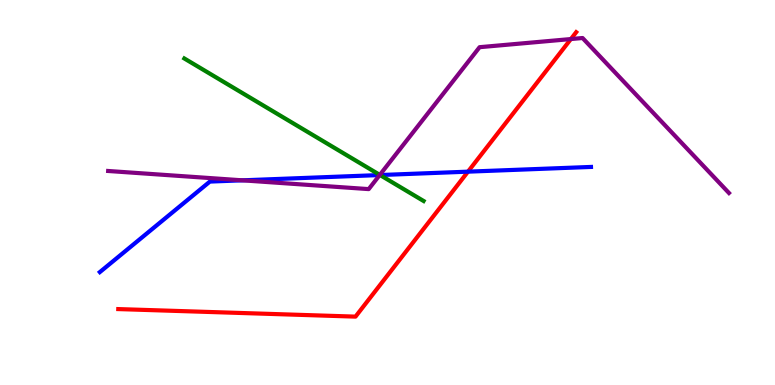[{'lines': ['blue', 'red'], 'intersections': [{'x': 6.04, 'y': 5.54}]}, {'lines': ['green', 'red'], 'intersections': []}, {'lines': ['purple', 'red'], 'intersections': [{'x': 7.37, 'y': 8.99}]}, {'lines': ['blue', 'green'], 'intersections': [{'x': 4.9, 'y': 5.45}]}, {'lines': ['blue', 'purple'], 'intersections': [{'x': 3.13, 'y': 5.32}, {'x': 4.9, 'y': 5.45}]}, {'lines': ['green', 'purple'], 'intersections': [{'x': 4.9, 'y': 5.46}]}]